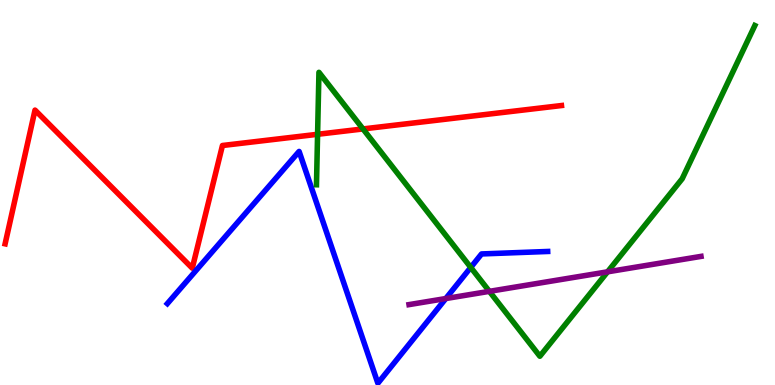[{'lines': ['blue', 'red'], 'intersections': []}, {'lines': ['green', 'red'], 'intersections': [{'x': 4.1, 'y': 6.51}, {'x': 4.68, 'y': 6.65}]}, {'lines': ['purple', 'red'], 'intersections': []}, {'lines': ['blue', 'green'], 'intersections': [{'x': 6.07, 'y': 3.05}]}, {'lines': ['blue', 'purple'], 'intersections': [{'x': 5.75, 'y': 2.25}]}, {'lines': ['green', 'purple'], 'intersections': [{'x': 6.31, 'y': 2.43}, {'x': 7.84, 'y': 2.94}]}]